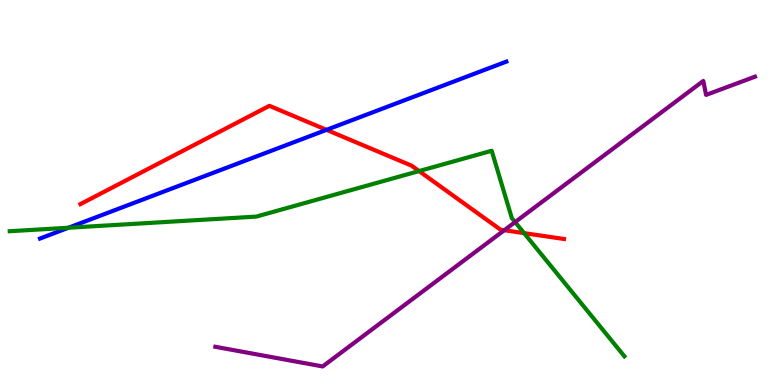[{'lines': ['blue', 'red'], 'intersections': [{'x': 4.21, 'y': 6.63}]}, {'lines': ['green', 'red'], 'intersections': [{'x': 5.41, 'y': 5.56}, {'x': 6.76, 'y': 3.94}]}, {'lines': ['purple', 'red'], 'intersections': [{'x': 6.51, 'y': 4.02}]}, {'lines': ['blue', 'green'], 'intersections': [{'x': 0.884, 'y': 4.08}]}, {'lines': ['blue', 'purple'], 'intersections': []}, {'lines': ['green', 'purple'], 'intersections': [{'x': 6.65, 'y': 4.23}]}]